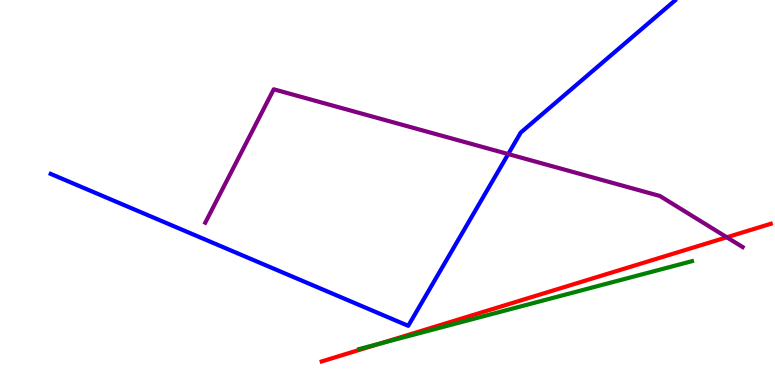[{'lines': ['blue', 'red'], 'intersections': []}, {'lines': ['green', 'red'], 'intersections': [{'x': 4.9, 'y': 1.08}]}, {'lines': ['purple', 'red'], 'intersections': [{'x': 9.38, 'y': 3.84}]}, {'lines': ['blue', 'green'], 'intersections': []}, {'lines': ['blue', 'purple'], 'intersections': [{'x': 6.56, 'y': 6.0}]}, {'lines': ['green', 'purple'], 'intersections': []}]